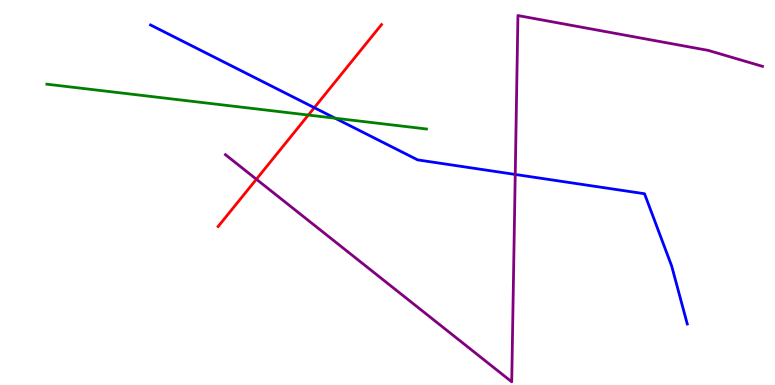[{'lines': ['blue', 'red'], 'intersections': [{'x': 4.06, 'y': 7.2}]}, {'lines': ['green', 'red'], 'intersections': [{'x': 3.98, 'y': 7.01}]}, {'lines': ['purple', 'red'], 'intersections': [{'x': 3.31, 'y': 5.34}]}, {'lines': ['blue', 'green'], 'intersections': [{'x': 4.32, 'y': 6.93}]}, {'lines': ['blue', 'purple'], 'intersections': [{'x': 6.65, 'y': 5.47}]}, {'lines': ['green', 'purple'], 'intersections': []}]